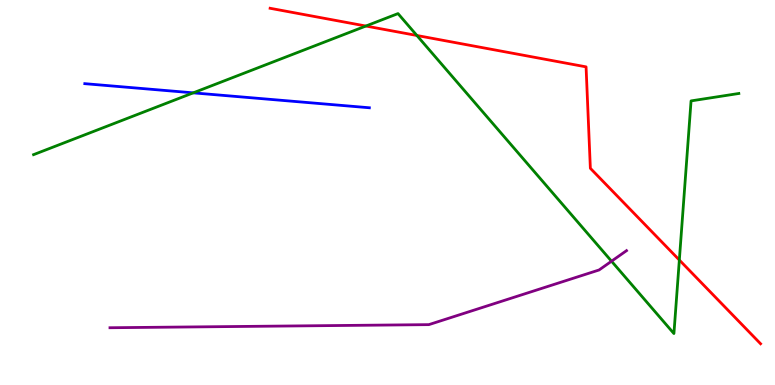[{'lines': ['blue', 'red'], 'intersections': []}, {'lines': ['green', 'red'], 'intersections': [{'x': 4.72, 'y': 9.32}, {'x': 5.38, 'y': 9.08}, {'x': 8.77, 'y': 3.25}]}, {'lines': ['purple', 'red'], 'intersections': []}, {'lines': ['blue', 'green'], 'intersections': [{'x': 2.49, 'y': 7.59}]}, {'lines': ['blue', 'purple'], 'intersections': []}, {'lines': ['green', 'purple'], 'intersections': [{'x': 7.89, 'y': 3.22}]}]